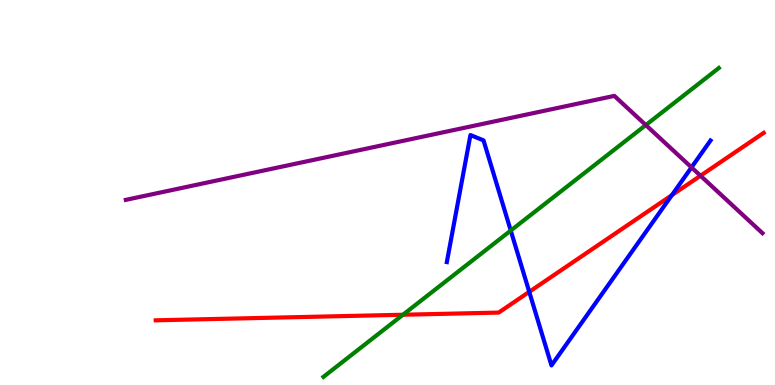[{'lines': ['blue', 'red'], 'intersections': [{'x': 6.83, 'y': 2.42}, {'x': 8.67, 'y': 4.93}]}, {'lines': ['green', 'red'], 'intersections': [{'x': 5.2, 'y': 1.82}]}, {'lines': ['purple', 'red'], 'intersections': [{'x': 9.04, 'y': 5.44}]}, {'lines': ['blue', 'green'], 'intersections': [{'x': 6.59, 'y': 4.01}]}, {'lines': ['blue', 'purple'], 'intersections': [{'x': 8.92, 'y': 5.65}]}, {'lines': ['green', 'purple'], 'intersections': [{'x': 8.33, 'y': 6.75}]}]